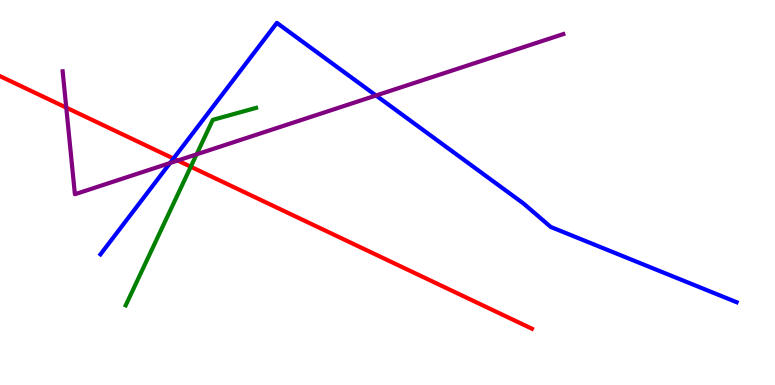[{'lines': ['blue', 'red'], 'intersections': [{'x': 2.24, 'y': 5.88}]}, {'lines': ['green', 'red'], 'intersections': [{'x': 2.46, 'y': 5.67}]}, {'lines': ['purple', 'red'], 'intersections': [{'x': 0.855, 'y': 7.2}, {'x': 2.29, 'y': 5.83}]}, {'lines': ['blue', 'green'], 'intersections': []}, {'lines': ['blue', 'purple'], 'intersections': [{'x': 2.19, 'y': 5.77}, {'x': 4.85, 'y': 7.52}]}, {'lines': ['green', 'purple'], 'intersections': [{'x': 2.54, 'y': 5.99}]}]